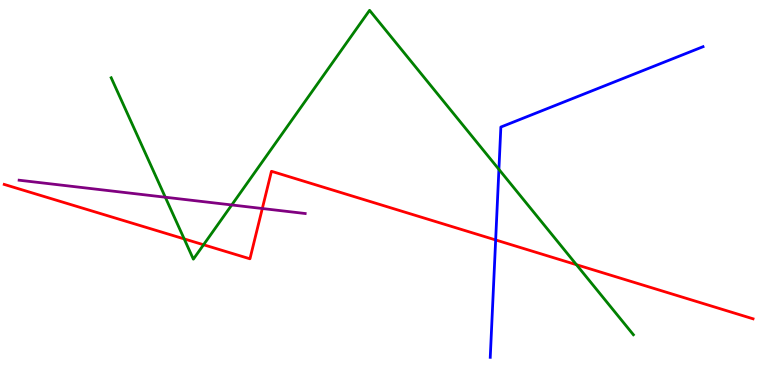[{'lines': ['blue', 'red'], 'intersections': [{'x': 6.4, 'y': 3.77}]}, {'lines': ['green', 'red'], 'intersections': [{'x': 2.38, 'y': 3.79}, {'x': 2.63, 'y': 3.64}, {'x': 7.44, 'y': 3.12}]}, {'lines': ['purple', 'red'], 'intersections': [{'x': 3.38, 'y': 4.58}]}, {'lines': ['blue', 'green'], 'intersections': [{'x': 6.44, 'y': 5.6}]}, {'lines': ['blue', 'purple'], 'intersections': []}, {'lines': ['green', 'purple'], 'intersections': [{'x': 2.13, 'y': 4.88}, {'x': 2.99, 'y': 4.68}]}]